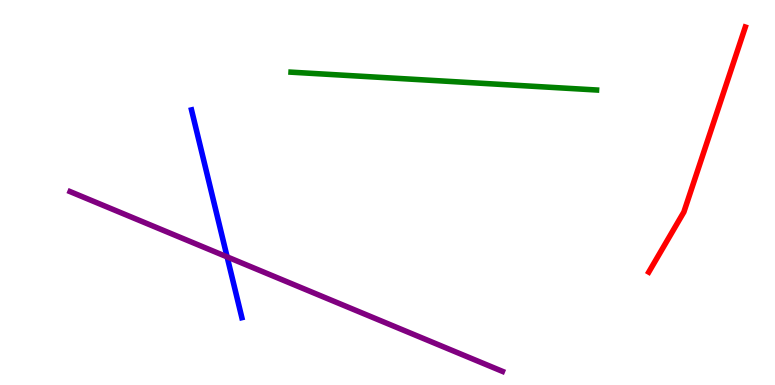[{'lines': ['blue', 'red'], 'intersections': []}, {'lines': ['green', 'red'], 'intersections': []}, {'lines': ['purple', 'red'], 'intersections': []}, {'lines': ['blue', 'green'], 'intersections': []}, {'lines': ['blue', 'purple'], 'intersections': [{'x': 2.93, 'y': 3.33}]}, {'lines': ['green', 'purple'], 'intersections': []}]